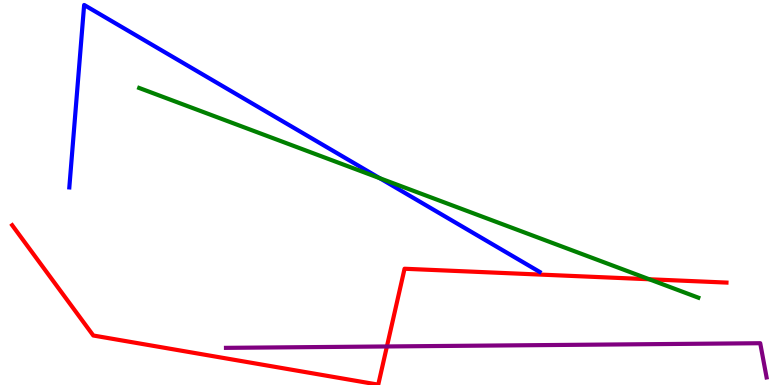[{'lines': ['blue', 'red'], 'intersections': []}, {'lines': ['green', 'red'], 'intersections': [{'x': 8.38, 'y': 2.75}]}, {'lines': ['purple', 'red'], 'intersections': [{'x': 4.99, 'y': 1.0}]}, {'lines': ['blue', 'green'], 'intersections': [{'x': 4.9, 'y': 5.37}]}, {'lines': ['blue', 'purple'], 'intersections': []}, {'lines': ['green', 'purple'], 'intersections': []}]